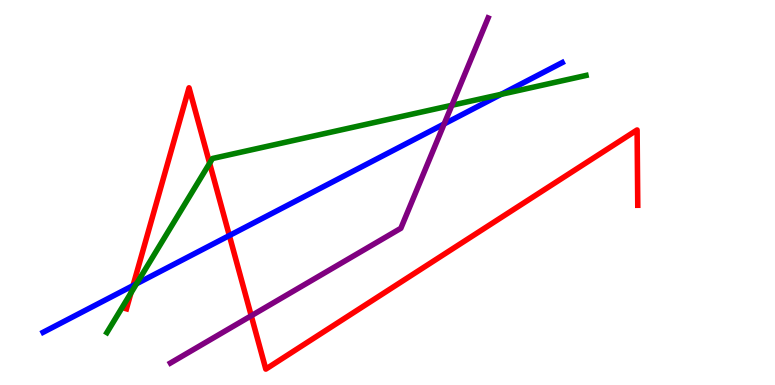[{'lines': ['blue', 'red'], 'intersections': [{'x': 1.72, 'y': 2.58}, {'x': 2.96, 'y': 3.88}]}, {'lines': ['green', 'red'], 'intersections': [{'x': 1.69, 'y': 2.39}, {'x': 2.7, 'y': 5.76}]}, {'lines': ['purple', 'red'], 'intersections': [{'x': 3.24, 'y': 1.8}]}, {'lines': ['blue', 'green'], 'intersections': [{'x': 1.76, 'y': 2.63}, {'x': 6.47, 'y': 7.55}]}, {'lines': ['blue', 'purple'], 'intersections': [{'x': 5.73, 'y': 6.78}]}, {'lines': ['green', 'purple'], 'intersections': [{'x': 5.83, 'y': 7.27}]}]